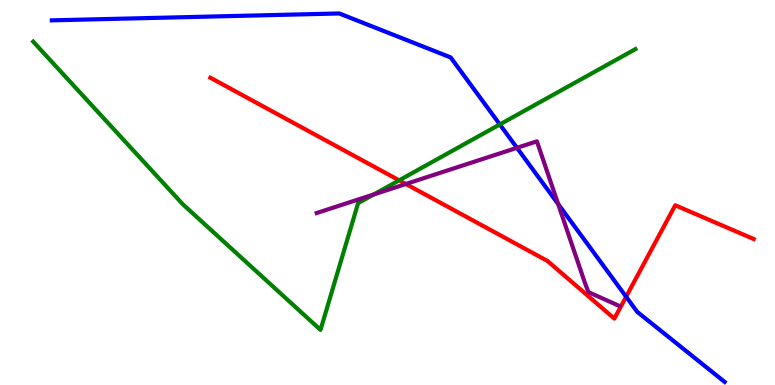[{'lines': ['blue', 'red'], 'intersections': [{'x': 8.08, 'y': 2.29}]}, {'lines': ['green', 'red'], 'intersections': [{'x': 5.15, 'y': 5.32}]}, {'lines': ['purple', 'red'], 'intersections': [{'x': 5.24, 'y': 5.22}]}, {'lines': ['blue', 'green'], 'intersections': [{'x': 6.45, 'y': 6.77}]}, {'lines': ['blue', 'purple'], 'intersections': [{'x': 6.67, 'y': 6.16}, {'x': 7.2, 'y': 4.7}]}, {'lines': ['green', 'purple'], 'intersections': [{'x': 4.82, 'y': 4.95}]}]